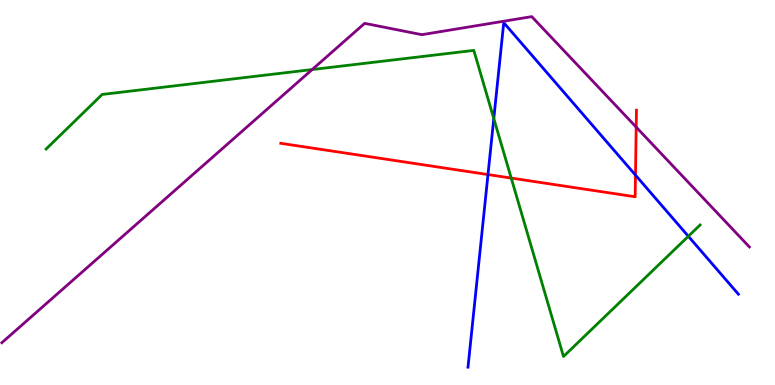[{'lines': ['blue', 'red'], 'intersections': [{'x': 6.3, 'y': 5.47}, {'x': 8.2, 'y': 5.45}]}, {'lines': ['green', 'red'], 'intersections': [{'x': 6.6, 'y': 5.37}]}, {'lines': ['purple', 'red'], 'intersections': [{'x': 8.21, 'y': 6.7}]}, {'lines': ['blue', 'green'], 'intersections': [{'x': 6.37, 'y': 6.92}, {'x': 8.88, 'y': 3.86}]}, {'lines': ['blue', 'purple'], 'intersections': []}, {'lines': ['green', 'purple'], 'intersections': [{'x': 4.03, 'y': 8.19}]}]